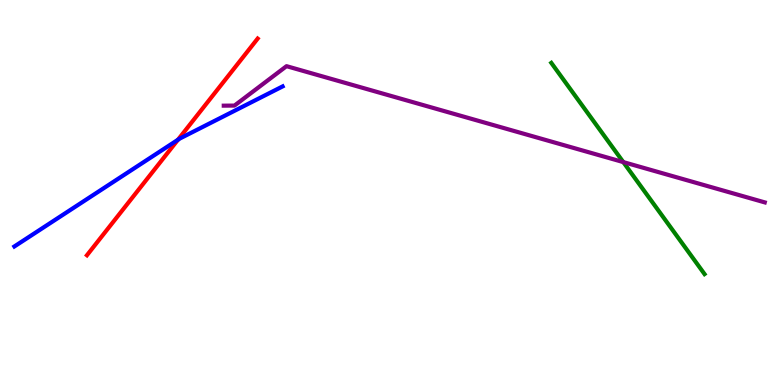[{'lines': ['blue', 'red'], 'intersections': [{'x': 2.3, 'y': 6.37}]}, {'lines': ['green', 'red'], 'intersections': []}, {'lines': ['purple', 'red'], 'intersections': []}, {'lines': ['blue', 'green'], 'intersections': []}, {'lines': ['blue', 'purple'], 'intersections': []}, {'lines': ['green', 'purple'], 'intersections': [{'x': 8.04, 'y': 5.79}]}]